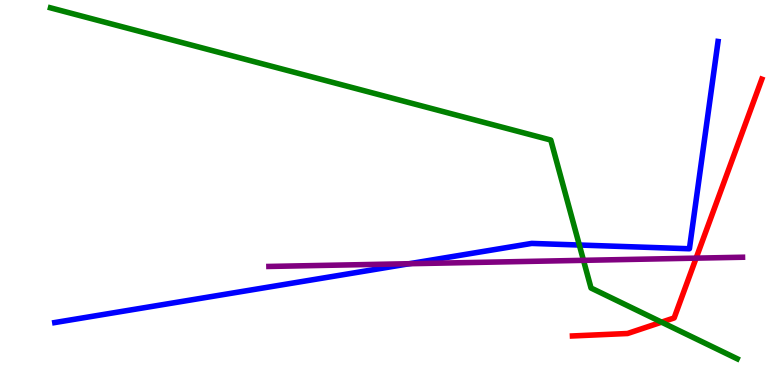[{'lines': ['blue', 'red'], 'intersections': []}, {'lines': ['green', 'red'], 'intersections': [{'x': 8.54, 'y': 1.63}]}, {'lines': ['purple', 'red'], 'intersections': [{'x': 8.98, 'y': 3.3}]}, {'lines': ['blue', 'green'], 'intersections': [{'x': 7.48, 'y': 3.64}]}, {'lines': ['blue', 'purple'], 'intersections': [{'x': 5.28, 'y': 3.15}]}, {'lines': ['green', 'purple'], 'intersections': [{'x': 7.53, 'y': 3.24}]}]